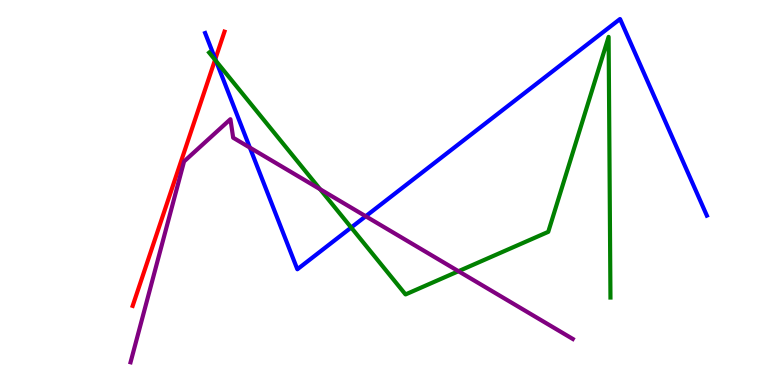[{'lines': ['blue', 'red'], 'intersections': [{'x': 2.78, 'y': 8.47}]}, {'lines': ['green', 'red'], 'intersections': [{'x': 2.77, 'y': 8.45}]}, {'lines': ['purple', 'red'], 'intersections': []}, {'lines': ['blue', 'green'], 'intersections': [{'x': 2.79, 'y': 8.41}, {'x': 4.53, 'y': 4.09}]}, {'lines': ['blue', 'purple'], 'intersections': [{'x': 3.22, 'y': 6.17}, {'x': 4.72, 'y': 4.38}]}, {'lines': ['green', 'purple'], 'intersections': [{'x': 4.13, 'y': 5.08}, {'x': 5.92, 'y': 2.96}]}]